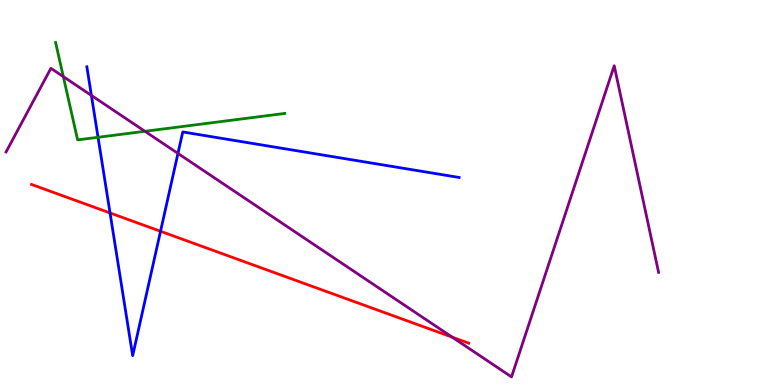[{'lines': ['blue', 'red'], 'intersections': [{'x': 1.42, 'y': 4.47}, {'x': 2.07, 'y': 3.99}]}, {'lines': ['green', 'red'], 'intersections': []}, {'lines': ['purple', 'red'], 'intersections': [{'x': 5.84, 'y': 1.24}]}, {'lines': ['blue', 'green'], 'intersections': [{'x': 1.27, 'y': 6.43}]}, {'lines': ['blue', 'purple'], 'intersections': [{'x': 1.18, 'y': 7.52}, {'x': 2.3, 'y': 6.01}]}, {'lines': ['green', 'purple'], 'intersections': [{'x': 0.817, 'y': 8.01}, {'x': 1.87, 'y': 6.59}]}]